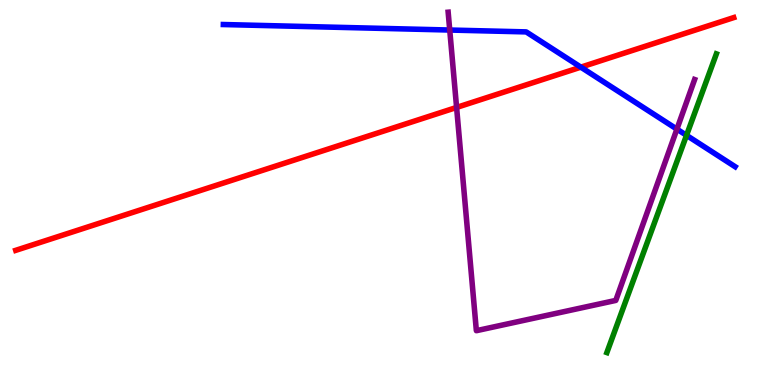[{'lines': ['blue', 'red'], 'intersections': [{'x': 7.49, 'y': 8.26}]}, {'lines': ['green', 'red'], 'intersections': []}, {'lines': ['purple', 'red'], 'intersections': [{'x': 5.89, 'y': 7.21}]}, {'lines': ['blue', 'green'], 'intersections': [{'x': 8.86, 'y': 6.48}]}, {'lines': ['blue', 'purple'], 'intersections': [{'x': 5.8, 'y': 9.22}, {'x': 8.73, 'y': 6.65}]}, {'lines': ['green', 'purple'], 'intersections': []}]